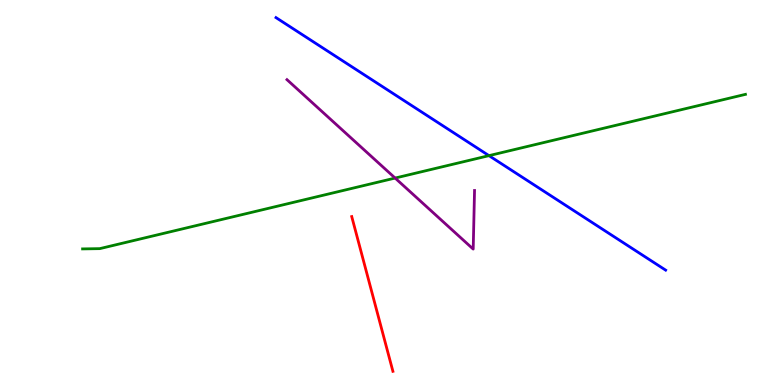[{'lines': ['blue', 'red'], 'intersections': []}, {'lines': ['green', 'red'], 'intersections': []}, {'lines': ['purple', 'red'], 'intersections': []}, {'lines': ['blue', 'green'], 'intersections': [{'x': 6.31, 'y': 5.96}]}, {'lines': ['blue', 'purple'], 'intersections': []}, {'lines': ['green', 'purple'], 'intersections': [{'x': 5.1, 'y': 5.37}]}]